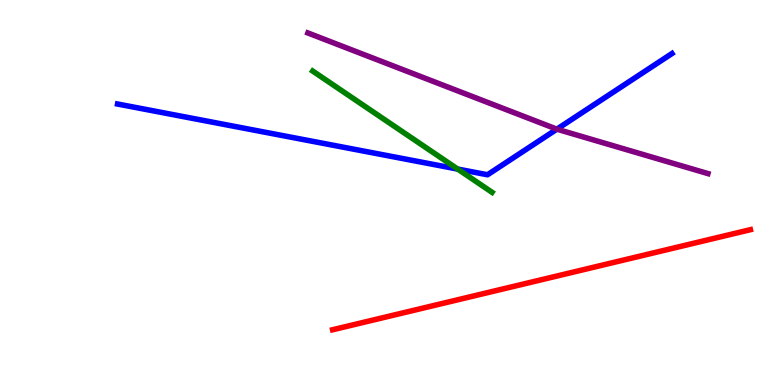[{'lines': ['blue', 'red'], 'intersections': []}, {'lines': ['green', 'red'], 'intersections': []}, {'lines': ['purple', 'red'], 'intersections': []}, {'lines': ['blue', 'green'], 'intersections': [{'x': 5.91, 'y': 5.61}]}, {'lines': ['blue', 'purple'], 'intersections': [{'x': 7.19, 'y': 6.64}]}, {'lines': ['green', 'purple'], 'intersections': []}]